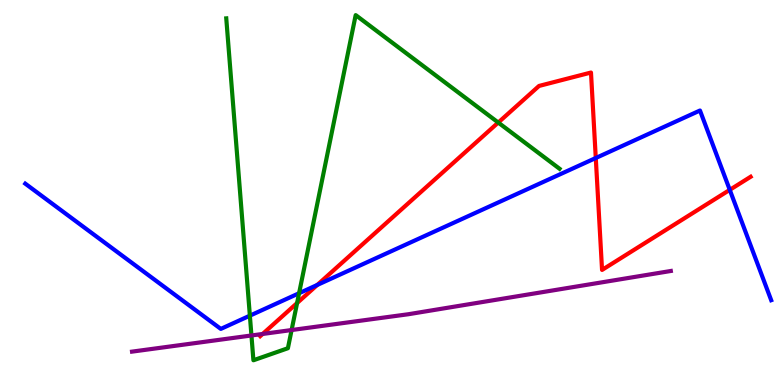[{'lines': ['blue', 'red'], 'intersections': [{'x': 4.09, 'y': 2.6}, {'x': 7.69, 'y': 5.9}, {'x': 9.42, 'y': 5.07}]}, {'lines': ['green', 'red'], 'intersections': [{'x': 3.83, 'y': 2.13}, {'x': 6.43, 'y': 6.82}]}, {'lines': ['purple', 'red'], 'intersections': [{'x': 3.39, 'y': 1.33}]}, {'lines': ['blue', 'green'], 'intersections': [{'x': 3.22, 'y': 1.8}, {'x': 3.86, 'y': 2.38}]}, {'lines': ['blue', 'purple'], 'intersections': []}, {'lines': ['green', 'purple'], 'intersections': [{'x': 3.24, 'y': 1.29}, {'x': 3.76, 'y': 1.43}]}]